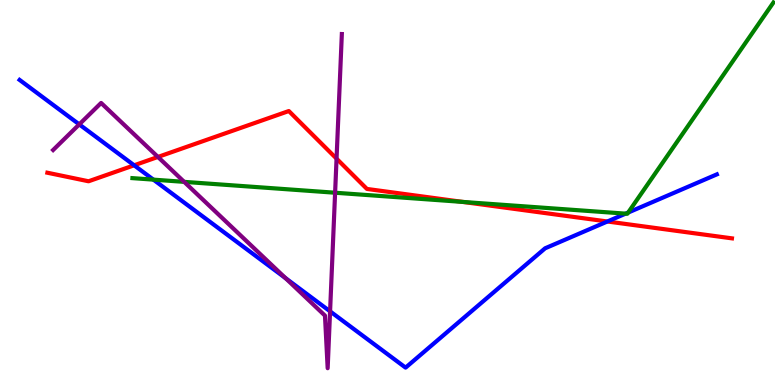[{'lines': ['blue', 'red'], 'intersections': [{'x': 1.73, 'y': 5.71}, {'x': 7.84, 'y': 4.25}]}, {'lines': ['green', 'red'], 'intersections': [{'x': 5.97, 'y': 4.76}]}, {'lines': ['purple', 'red'], 'intersections': [{'x': 2.04, 'y': 5.92}, {'x': 4.34, 'y': 5.88}]}, {'lines': ['blue', 'green'], 'intersections': [{'x': 1.98, 'y': 5.33}, {'x': 8.07, 'y': 4.45}, {'x': 8.11, 'y': 4.48}]}, {'lines': ['blue', 'purple'], 'intersections': [{'x': 1.02, 'y': 6.77}, {'x': 3.68, 'y': 2.78}, {'x': 4.26, 'y': 1.91}]}, {'lines': ['green', 'purple'], 'intersections': [{'x': 2.38, 'y': 5.28}, {'x': 4.32, 'y': 4.99}]}]